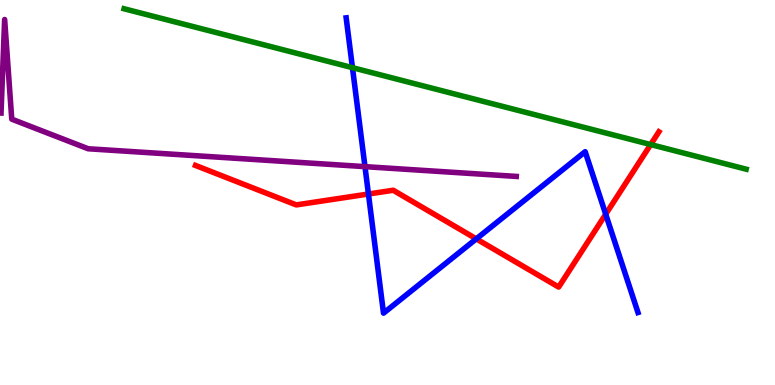[{'lines': ['blue', 'red'], 'intersections': [{'x': 4.75, 'y': 4.96}, {'x': 6.15, 'y': 3.8}, {'x': 7.82, 'y': 4.44}]}, {'lines': ['green', 'red'], 'intersections': [{'x': 8.4, 'y': 6.25}]}, {'lines': ['purple', 'red'], 'intersections': []}, {'lines': ['blue', 'green'], 'intersections': [{'x': 4.55, 'y': 8.24}]}, {'lines': ['blue', 'purple'], 'intersections': [{'x': 4.71, 'y': 5.67}]}, {'lines': ['green', 'purple'], 'intersections': []}]